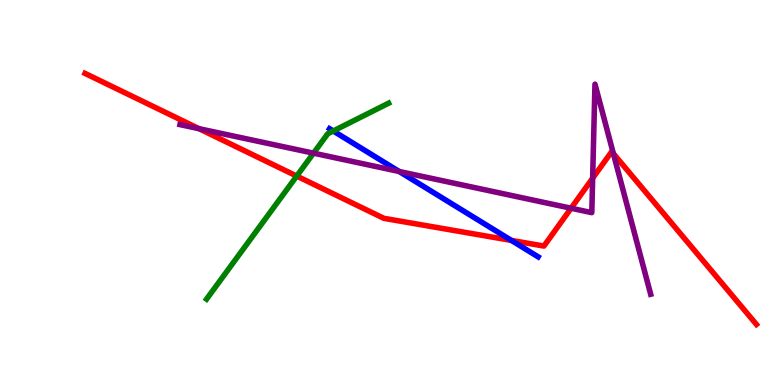[{'lines': ['blue', 'red'], 'intersections': [{'x': 6.6, 'y': 3.76}]}, {'lines': ['green', 'red'], 'intersections': [{'x': 3.83, 'y': 5.43}]}, {'lines': ['purple', 'red'], 'intersections': [{'x': 2.57, 'y': 6.66}, {'x': 7.37, 'y': 4.59}, {'x': 7.65, 'y': 5.37}, {'x': 7.91, 'y': 6.01}]}, {'lines': ['blue', 'green'], 'intersections': [{'x': 4.3, 'y': 6.6}]}, {'lines': ['blue', 'purple'], 'intersections': [{'x': 5.15, 'y': 5.55}]}, {'lines': ['green', 'purple'], 'intersections': [{'x': 4.05, 'y': 6.02}]}]